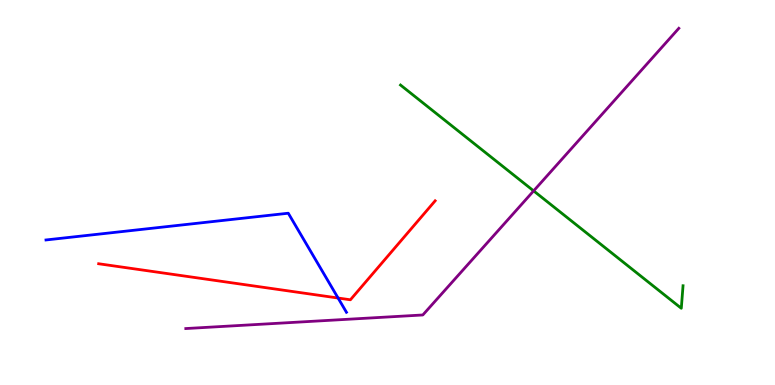[{'lines': ['blue', 'red'], 'intersections': [{'x': 4.36, 'y': 2.26}]}, {'lines': ['green', 'red'], 'intersections': []}, {'lines': ['purple', 'red'], 'intersections': []}, {'lines': ['blue', 'green'], 'intersections': []}, {'lines': ['blue', 'purple'], 'intersections': []}, {'lines': ['green', 'purple'], 'intersections': [{'x': 6.89, 'y': 5.04}]}]